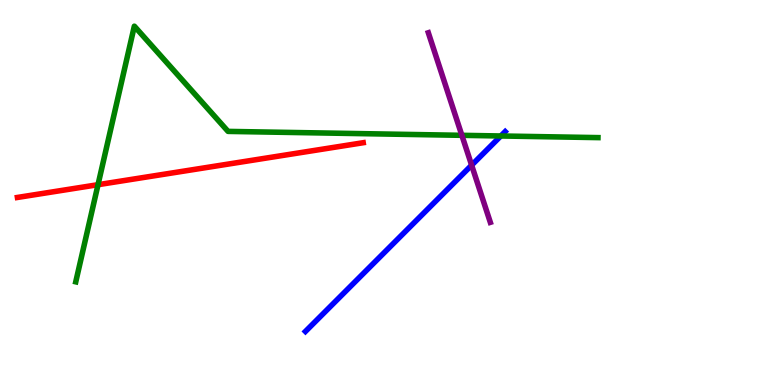[{'lines': ['blue', 'red'], 'intersections': []}, {'lines': ['green', 'red'], 'intersections': [{'x': 1.26, 'y': 5.2}]}, {'lines': ['purple', 'red'], 'intersections': []}, {'lines': ['blue', 'green'], 'intersections': [{'x': 6.46, 'y': 6.47}]}, {'lines': ['blue', 'purple'], 'intersections': [{'x': 6.09, 'y': 5.71}]}, {'lines': ['green', 'purple'], 'intersections': [{'x': 5.96, 'y': 6.49}]}]